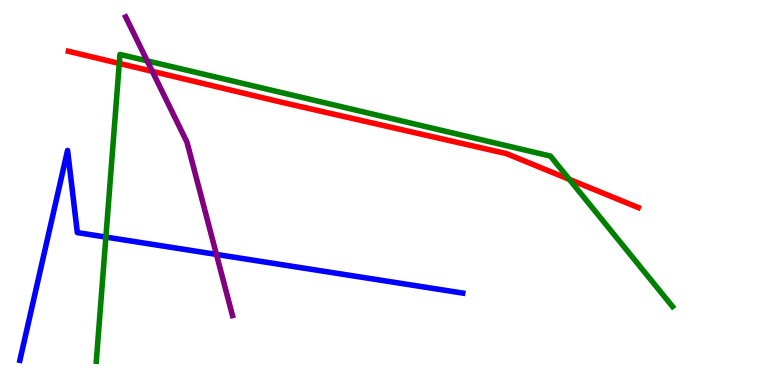[{'lines': ['blue', 'red'], 'intersections': []}, {'lines': ['green', 'red'], 'intersections': [{'x': 1.54, 'y': 8.35}, {'x': 7.35, 'y': 5.34}]}, {'lines': ['purple', 'red'], 'intersections': [{'x': 1.97, 'y': 8.15}]}, {'lines': ['blue', 'green'], 'intersections': [{'x': 1.37, 'y': 3.84}]}, {'lines': ['blue', 'purple'], 'intersections': [{'x': 2.79, 'y': 3.39}]}, {'lines': ['green', 'purple'], 'intersections': [{'x': 1.9, 'y': 8.42}]}]